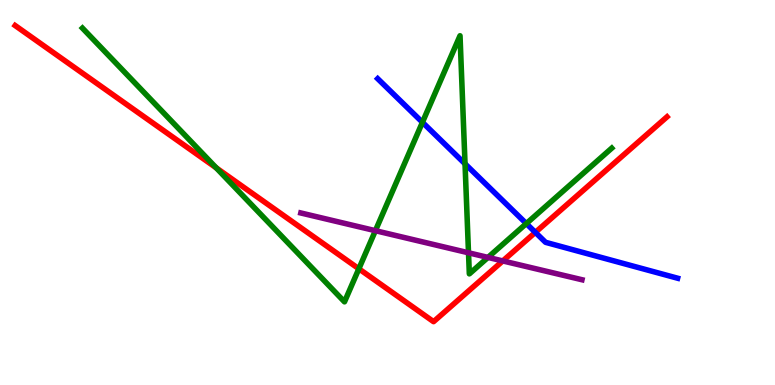[{'lines': ['blue', 'red'], 'intersections': [{'x': 6.91, 'y': 3.96}]}, {'lines': ['green', 'red'], 'intersections': [{'x': 2.79, 'y': 5.64}, {'x': 4.63, 'y': 3.02}]}, {'lines': ['purple', 'red'], 'intersections': [{'x': 6.49, 'y': 3.22}]}, {'lines': ['blue', 'green'], 'intersections': [{'x': 5.45, 'y': 6.82}, {'x': 6.0, 'y': 5.74}, {'x': 6.79, 'y': 4.19}]}, {'lines': ['blue', 'purple'], 'intersections': []}, {'lines': ['green', 'purple'], 'intersections': [{'x': 4.84, 'y': 4.01}, {'x': 6.05, 'y': 3.43}, {'x': 6.3, 'y': 3.31}]}]